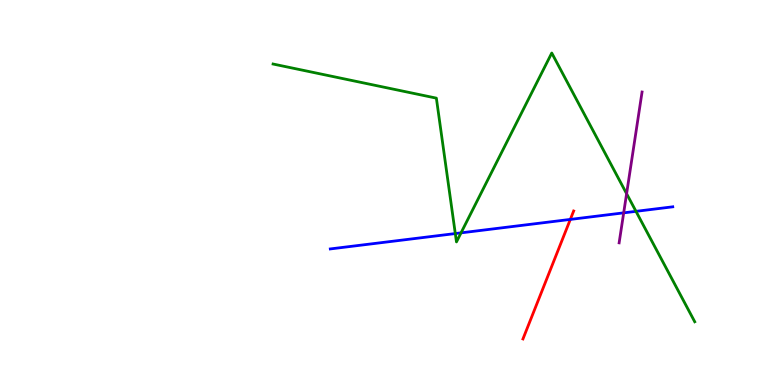[{'lines': ['blue', 'red'], 'intersections': [{'x': 7.36, 'y': 4.3}]}, {'lines': ['green', 'red'], 'intersections': []}, {'lines': ['purple', 'red'], 'intersections': []}, {'lines': ['blue', 'green'], 'intersections': [{'x': 5.87, 'y': 3.93}, {'x': 5.95, 'y': 3.95}, {'x': 8.21, 'y': 4.51}]}, {'lines': ['blue', 'purple'], 'intersections': [{'x': 8.05, 'y': 4.47}]}, {'lines': ['green', 'purple'], 'intersections': [{'x': 8.09, 'y': 4.97}]}]